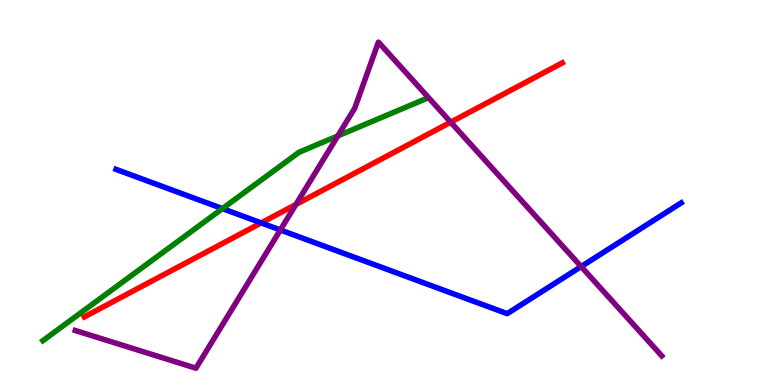[{'lines': ['blue', 'red'], 'intersections': [{'x': 3.37, 'y': 4.21}]}, {'lines': ['green', 'red'], 'intersections': []}, {'lines': ['purple', 'red'], 'intersections': [{'x': 3.82, 'y': 4.69}, {'x': 5.82, 'y': 6.83}]}, {'lines': ['blue', 'green'], 'intersections': [{'x': 2.87, 'y': 4.58}]}, {'lines': ['blue', 'purple'], 'intersections': [{'x': 3.62, 'y': 4.03}, {'x': 7.5, 'y': 3.08}]}, {'lines': ['green', 'purple'], 'intersections': [{'x': 4.36, 'y': 6.47}]}]